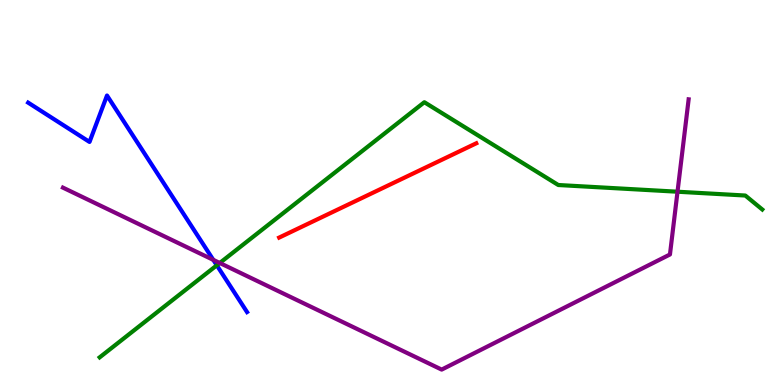[{'lines': ['blue', 'red'], 'intersections': []}, {'lines': ['green', 'red'], 'intersections': []}, {'lines': ['purple', 'red'], 'intersections': []}, {'lines': ['blue', 'green'], 'intersections': [{'x': 2.8, 'y': 3.11}]}, {'lines': ['blue', 'purple'], 'intersections': [{'x': 2.75, 'y': 3.25}]}, {'lines': ['green', 'purple'], 'intersections': [{'x': 2.84, 'y': 3.17}, {'x': 8.74, 'y': 5.02}]}]